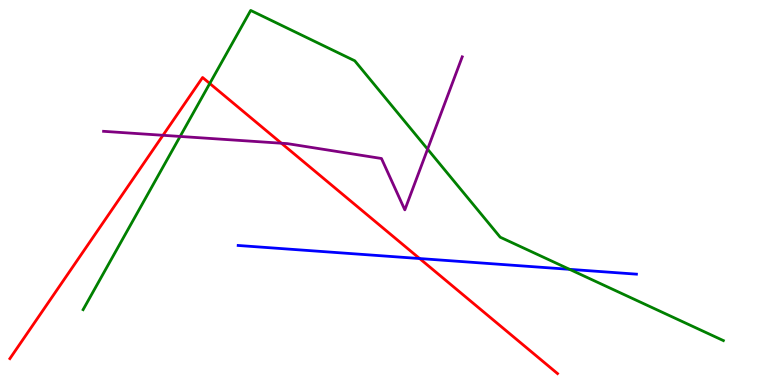[{'lines': ['blue', 'red'], 'intersections': [{'x': 5.41, 'y': 3.28}]}, {'lines': ['green', 'red'], 'intersections': [{'x': 2.71, 'y': 7.83}]}, {'lines': ['purple', 'red'], 'intersections': [{'x': 2.1, 'y': 6.49}, {'x': 3.63, 'y': 6.28}]}, {'lines': ['blue', 'green'], 'intersections': [{'x': 7.35, 'y': 3.0}]}, {'lines': ['blue', 'purple'], 'intersections': []}, {'lines': ['green', 'purple'], 'intersections': [{'x': 2.32, 'y': 6.46}, {'x': 5.52, 'y': 6.13}]}]